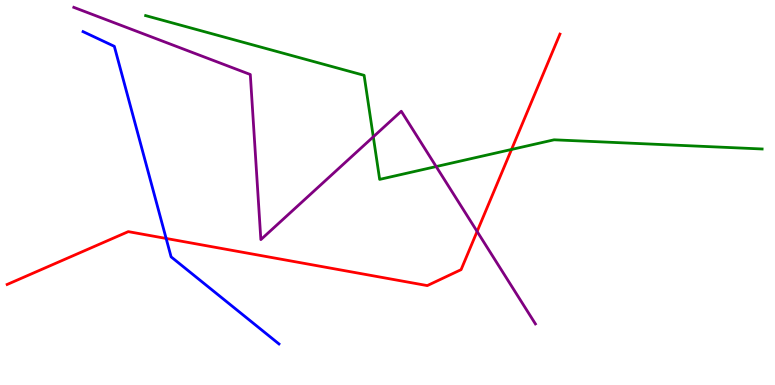[{'lines': ['blue', 'red'], 'intersections': [{'x': 2.14, 'y': 3.81}]}, {'lines': ['green', 'red'], 'intersections': [{'x': 6.6, 'y': 6.12}]}, {'lines': ['purple', 'red'], 'intersections': [{'x': 6.16, 'y': 3.99}]}, {'lines': ['blue', 'green'], 'intersections': []}, {'lines': ['blue', 'purple'], 'intersections': []}, {'lines': ['green', 'purple'], 'intersections': [{'x': 4.82, 'y': 6.45}, {'x': 5.63, 'y': 5.67}]}]